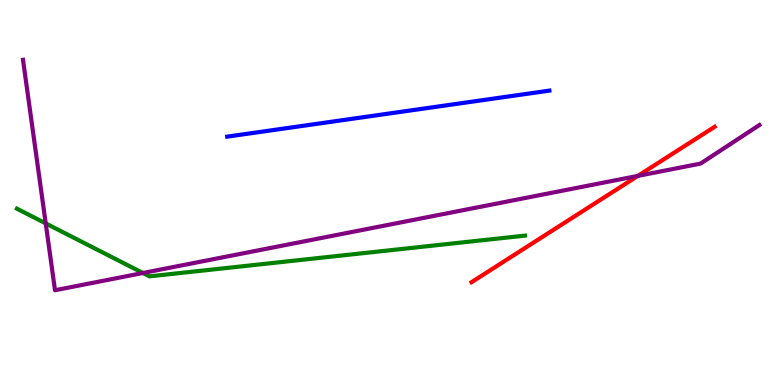[{'lines': ['blue', 'red'], 'intersections': []}, {'lines': ['green', 'red'], 'intersections': []}, {'lines': ['purple', 'red'], 'intersections': [{'x': 8.23, 'y': 5.43}]}, {'lines': ['blue', 'green'], 'intersections': []}, {'lines': ['blue', 'purple'], 'intersections': []}, {'lines': ['green', 'purple'], 'intersections': [{'x': 0.59, 'y': 4.2}, {'x': 1.84, 'y': 2.91}]}]